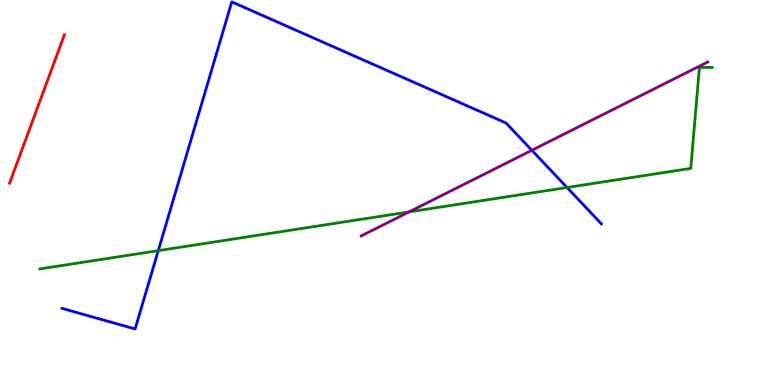[{'lines': ['blue', 'red'], 'intersections': []}, {'lines': ['green', 'red'], 'intersections': []}, {'lines': ['purple', 'red'], 'intersections': []}, {'lines': ['blue', 'green'], 'intersections': [{'x': 2.04, 'y': 3.49}, {'x': 7.32, 'y': 5.13}]}, {'lines': ['blue', 'purple'], 'intersections': [{'x': 6.86, 'y': 6.1}]}, {'lines': ['green', 'purple'], 'intersections': [{'x': 5.28, 'y': 4.5}]}]